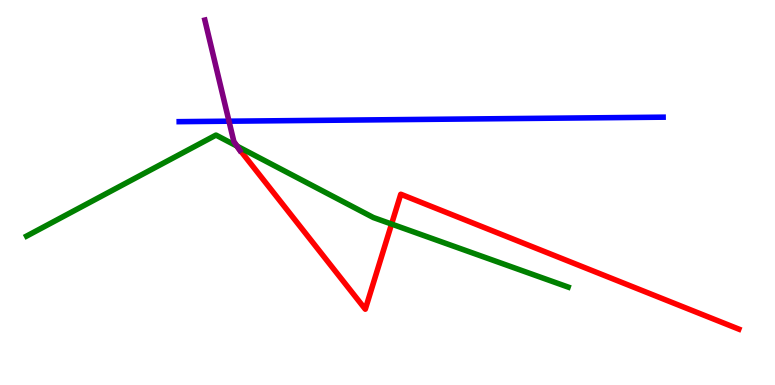[{'lines': ['blue', 'red'], 'intersections': []}, {'lines': ['green', 'red'], 'intersections': [{'x': 3.06, 'y': 6.21}, {'x': 5.05, 'y': 4.18}]}, {'lines': ['purple', 'red'], 'intersections': [{'x': 3.07, 'y': 6.18}]}, {'lines': ['blue', 'green'], 'intersections': []}, {'lines': ['blue', 'purple'], 'intersections': [{'x': 2.95, 'y': 6.85}]}, {'lines': ['green', 'purple'], 'intersections': [{'x': 3.06, 'y': 6.21}]}]